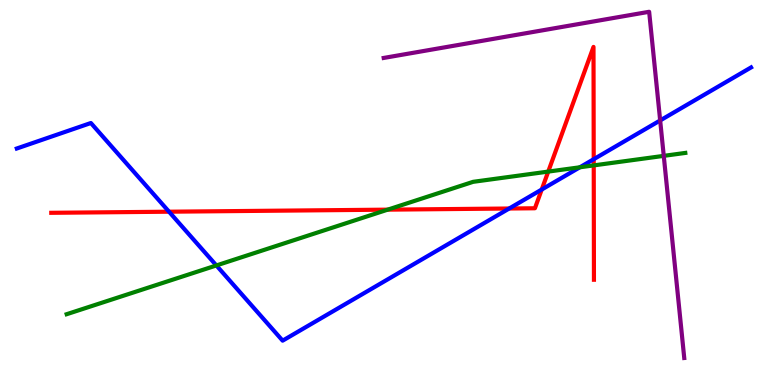[{'lines': ['blue', 'red'], 'intersections': [{'x': 2.18, 'y': 4.5}, {'x': 6.57, 'y': 4.58}, {'x': 6.99, 'y': 5.08}, {'x': 7.66, 'y': 5.86}]}, {'lines': ['green', 'red'], 'intersections': [{'x': 5.0, 'y': 4.55}, {'x': 7.07, 'y': 5.54}, {'x': 7.66, 'y': 5.7}]}, {'lines': ['purple', 'red'], 'intersections': []}, {'lines': ['blue', 'green'], 'intersections': [{'x': 2.79, 'y': 3.11}, {'x': 7.48, 'y': 5.65}]}, {'lines': ['blue', 'purple'], 'intersections': [{'x': 8.52, 'y': 6.87}]}, {'lines': ['green', 'purple'], 'intersections': [{'x': 8.56, 'y': 5.95}]}]